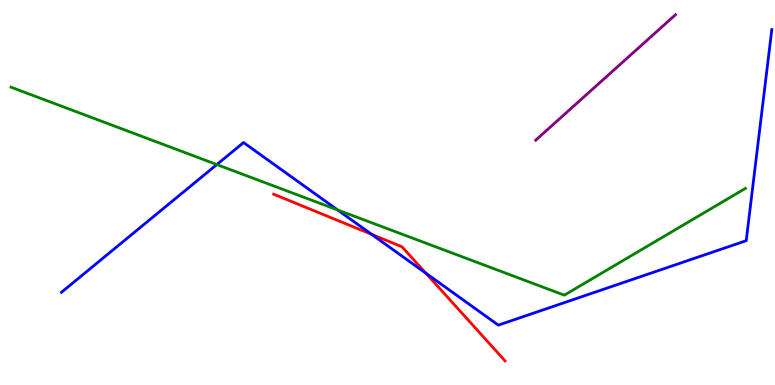[{'lines': ['blue', 'red'], 'intersections': [{'x': 4.8, 'y': 3.91}, {'x': 5.49, 'y': 2.9}]}, {'lines': ['green', 'red'], 'intersections': []}, {'lines': ['purple', 'red'], 'intersections': []}, {'lines': ['blue', 'green'], 'intersections': [{'x': 2.8, 'y': 5.73}, {'x': 4.36, 'y': 4.55}]}, {'lines': ['blue', 'purple'], 'intersections': []}, {'lines': ['green', 'purple'], 'intersections': []}]